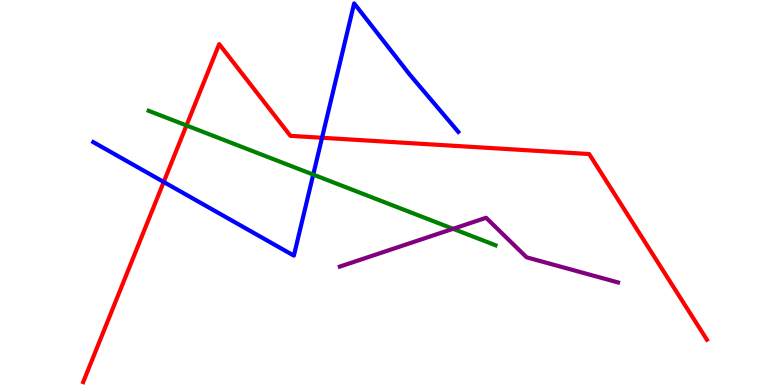[{'lines': ['blue', 'red'], 'intersections': [{'x': 2.11, 'y': 5.27}, {'x': 4.16, 'y': 6.42}]}, {'lines': ['green', 'red'], 'intersections': [{'x': 2.41, 'y': 6.74}]}, {'lines': ['purple', 'red'], 'intersections': []}, {'lines': ['blue', 'green'], 'intersections': [{'x': 4.04, 'y': 5.47}]}, {'lines': ['blue', 'purple'], 'intersections': []}, {'lines': ['green', 'purple'], 'intersections': [{'x': 5.85, 'y': 4.06}]}]